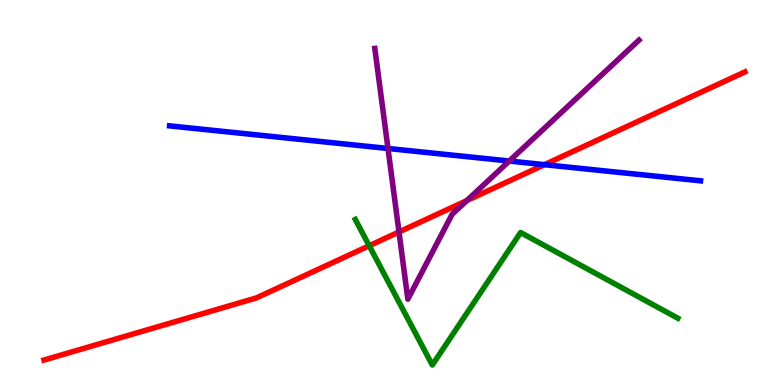[{'lines': ['blue', 'red'], 'intersections': [{'x': 7.03, 'y': 5.72}]}, {'lines': ['green', 'red'], 'intersections': [{'x': 4.76, 'y': 3.62}]}, {'lines': ['purple', 'red'], 'intersections': [{'x': 5.15, 'y': 3.97}, {'x': 6.02, 'y': 4.79}]}, {'lines': ['blue', 'green'], 'intersections': []}, {'lines': ['blue', 'purple'], 'intersections': [{'x': 5.01, 'y': 6.14}, {'x': 6.57, 'y': 5.82}]}, {'lines': ['green', 'purple'], 'intersections': []}]